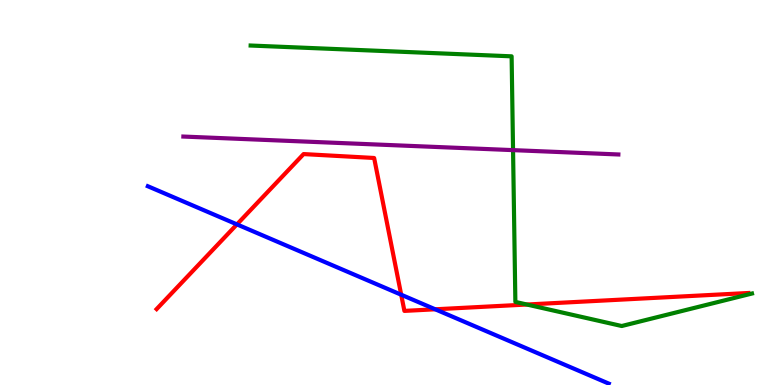[{'lines': ['blue', 'red'], 'intersections': [{'x': 3.06, 'y': 4.17}, {'x': 5.18, 'y': 2.34}, {'x': 5.62, 'y': 1.97}]}, {'lines': ['green', 'red'], 'intersections': [{'x': 6.8, 'y': 2.09}]}, {'lines': ['purple', 'red'], 'intersections': []}, {'lines': ['blue', 'green'], 'intersections': []}, {'lines': ['blue', 'purple'], 'intersections': []}, {'lines': ['green', 'purple'], 'intersections': [{'x': 6.62, 'y': 6.1}]}]